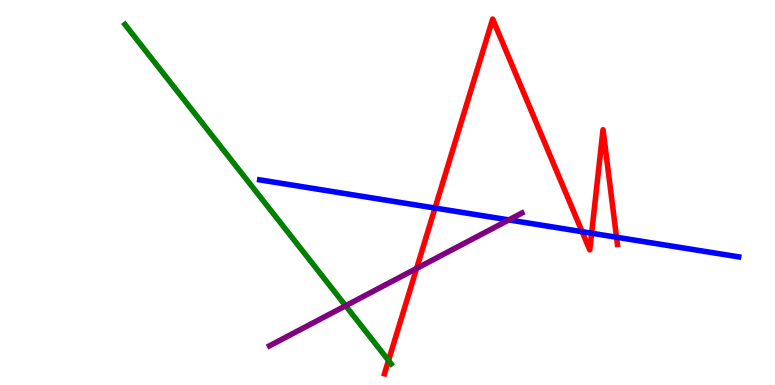[{'lines': ['blue', 'red'], 'intersections': [{'x': 5.61, 'y': 4.6}, {'x': 7.51, 'y': 3.98}, {'x': 7.63, 'y': 3.94}, {'x': 7.96, 'y': 3.84}]}, {'lines': ['green', 'red'], 'intersections': [{'x': 5.01, 'y': 0.637}]}, {'lines': ['purple', 'red'], 'intersections': [{'x': 5.38, 'y': 3.03}]}, {'lines': ['blue', 'green'], 'intersections': []}, {'lines': ['blue', 'purple'], 'intersections': [{'x': 6.57, 'y': 4.29}]}, {'lines': ['green', 'purple'], 'intersections': [{'x': 4.46, 'y': 2.06}]}]